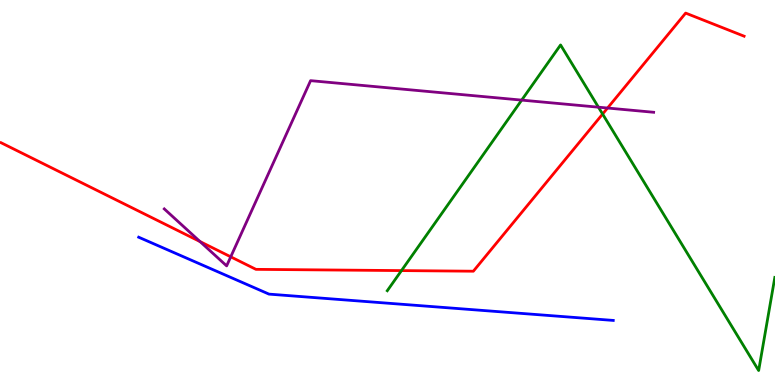[{'lines': ['blue', 'red'], 'intersections': []}, {'lines': ['green', 'red'], 'intersections': [{'x': 5.18, 'y': 2.97}, {'x': 7.78, 'y': 7.04}]}, {'lines': ['purple', 'red'], 'intersections': [{'x': 2.58, 'y': 3.73}, {'x': 2.98, 'y': 3.33}, {'x': 7.84, 'y': 7.19}]}, {'lines': ['blue', 'green'], 'intersections': []}, {'lines': ['blue', 'purple'], 'intersections': []}, {'lines': ['green', 'purple'], 'intersections': [{'x': 6.73, 'y': 7.4}, {'x': 7.72, 'y': 7.22}]}]